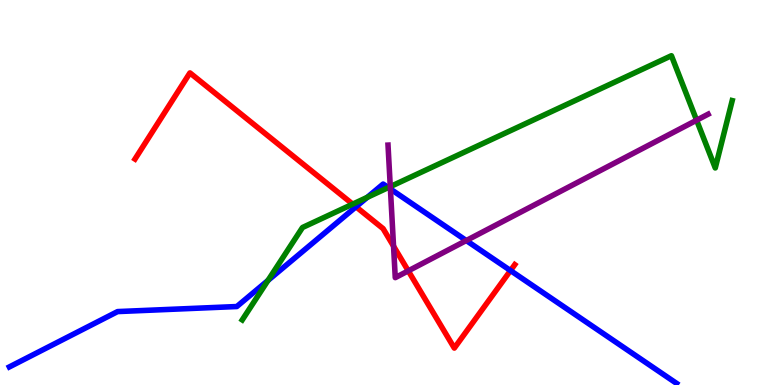[{'lines': ['blue', 'red'], 'intersections': [{'x': 4.59, 'y': 4.63}, {'x': 6.59, 'y': 2.97}]}, {'lines': ['green', 'red'], 'intersections': [{'x': 4.55, 'y': 4.7}]}, {'lines': ['purple', 'red'], 'intersections': [{'x': 5.08, 'y': 3.61}, {'x': 5.27, 'y': 2.96}]}, {'lines': ['blue', 'green'], 'intersections': [{'x': 3.46, 'y': 2.72}, {'x': 4.74, 'y': 4.87}, {'x': 5.01, 'y': 5.13}]}, {'lines': ['blue', 'purple'], 'intersections': [{'x': 5.04, 'y': 5.09}, {'x': 6.02, 'y': 3.75}]}, {'lines': ['green', 'purple'], 'intersections': [{'x': 5.04, 'y': 5.15}, {'x': 8.99, 'y': 6.88}]}]